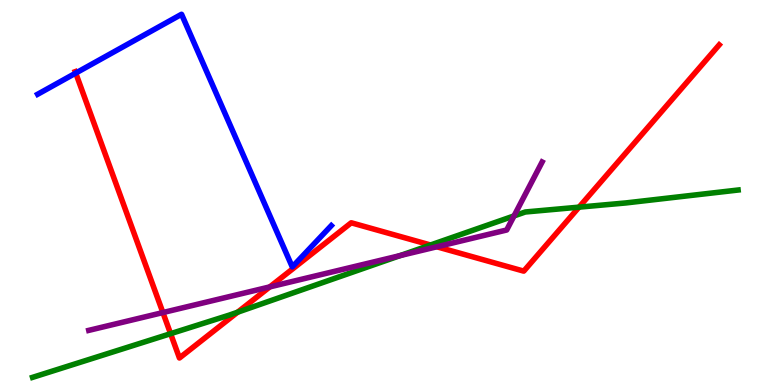[{'lines': ['blue', 'red'], 'intersections': [{'x': 0.977, 'y': 8.1}]}, {'lines': ['green', 'red'], 'intersections': [{'x': 2.2, 'y': 1.33}, {'x': 3.07, 'y': 1.89}, {'x': 5.56, 'y': 3.64}, {'x': 7.47, 'y': 4.62}]}, {'lines': ['purple', 'red'], 'intersections': [{'x': 2.1, 'y': 1.88}, {'x': 3.48, 'y': 2.55}, {'x': 5.64, 'y': 3.59}]}, {'lines': ['blue', 'green'], 'intersections': []}, {'lines': ['blue', 'purple'], 'intersections': []}, {'lines': ['green', 'purple'], 'intersections': [{'x': 5.16, 'y': 3.36}, {'x': 6.63, 'y': 4.39}]}]